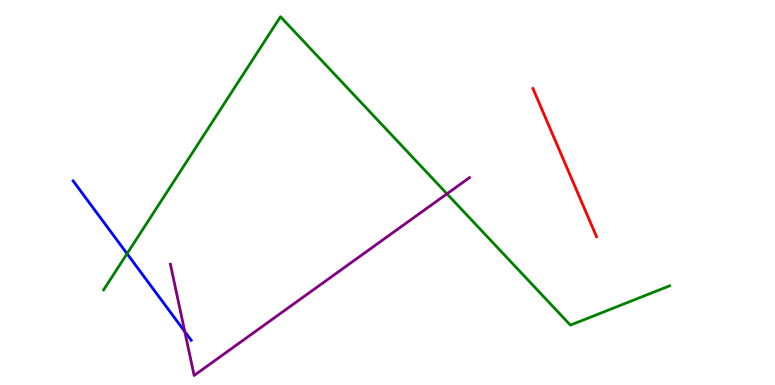[{'lines': ['blue', 'red'], 'intersections': []}, {'lines': ['green', 'red'], 'intersections': []}, {'lines': ['purple', 'red'], 'intersections': []}, {'lines': ['blue', 'green'], 'intersections': [{'x': 1.64, 'y': 3.41}]}, {'lines': ['blue', 'purple'], 'intersections': [{'x': 2.38, 'y': 1.39}]}, {'lines': ['green', 'purple'], 'intersections': [{'x': 5.77, 'y': 4.97}]}]